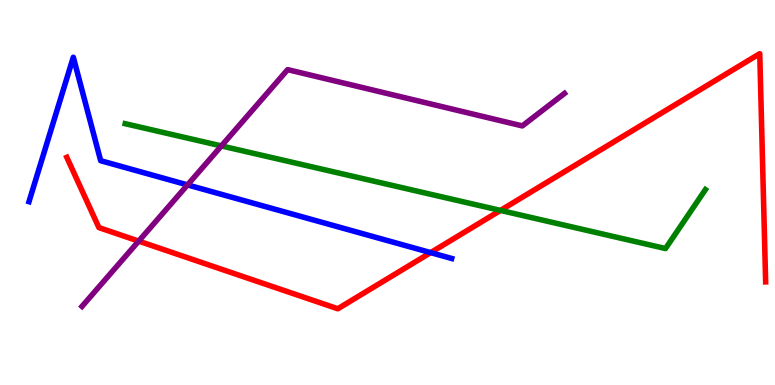[{'lines': ['blue', 'red'], 'intersections': [{'x': 5.56, 'y': 3.44}]}, {'lines': ['green', 'red'], 'intersections': [{'x': 6.46, 'y': 4.53}]}, {'lines': ['purple', 'red'], 'intersections': [{'x': 1.79, 'y': 3.74}]}, {'lines': ['blue', 'green'], 'intersections': []}, {'lines': ['blue', 'purple'], 'intersections': [{'x': 2.42, 'y': 5.2}]}, {'lines': ['green', 'purple'], 'intersections': [{'x': 2.86, 'y': 6.21}]}]